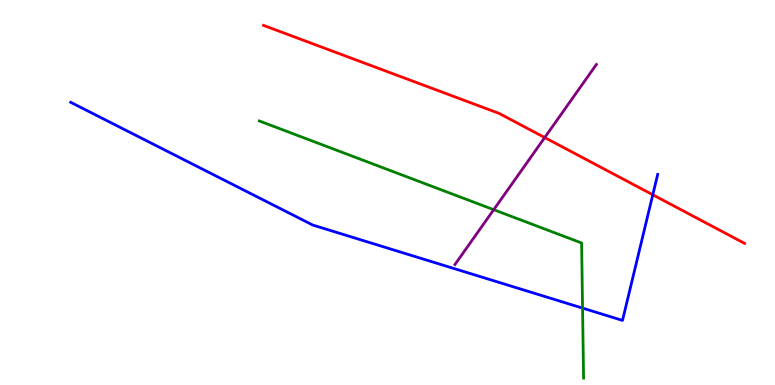[{'lines': ['blue', 'red'], 'intersections': [{'x': 8.42, 'y': 4.94}]}, {'lines': ['green', 'red'], 'intersections': []}, {'lines': ['purple', 'red'], 'intersections': [{'x': 7.03, 'y': 6.43}]}, {'lines': ['blue', 'green'], 'intersections': [{'x': 7.52, 'y': 2.0}]}, {'lines': ['blue', 'purple'], 'intersections': []}, {'lines': ['green', 'purple'], 'intersections': [{'x': 6.37, 'y': 4.55}]}]